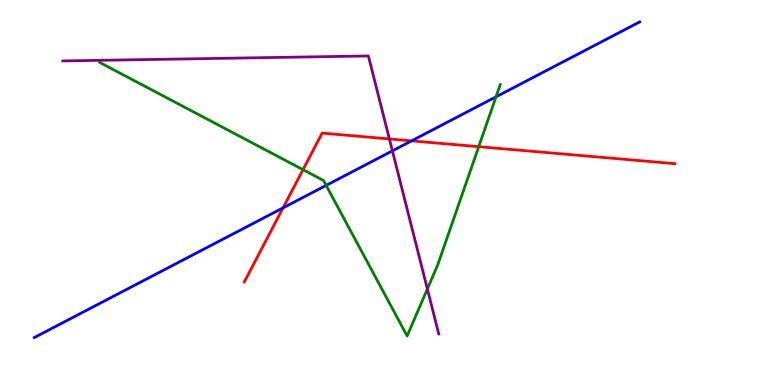[{'lines': ['blue', 'red'], 'intersections': [{'x': 3.65, 'y': 4.6}, {'x': 5.31, 'y': 6.34}]}, {'lines': ['green', 'red'], 'intersections': [{'x': 3.91, 'y': 5.59}, {'x': 6.18, 'y': 6.19}]}, {'lines': ['purple', 'red'], 'intersections': [{'x': 5.02, 'y': 6.39}]}, {'lines': ['blue', 'green'], 'intersections': [{'x': 4.21, 'y': 5.18}, {'x': 6.4, 'y': 7.49}]}, {'lines': ['blue', 'purple'], 'intersections': [{'x': 5.06, 'y': 6.08}]}, {'lines': ['green', 'purple'], 'intersections': [{'x': 5.51, 'y': 2.49}]}]